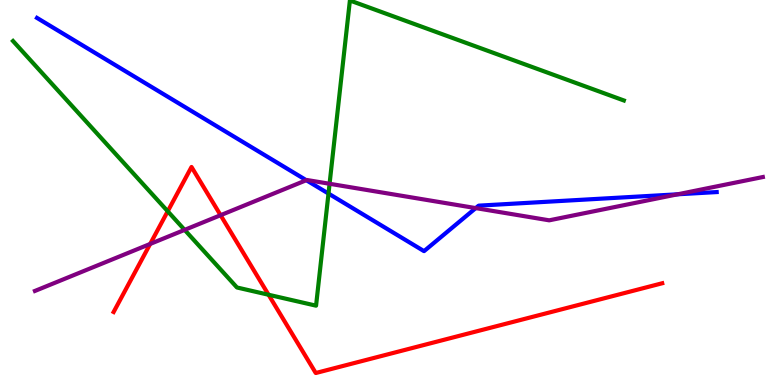[{'lines': ['blue', 'red'], 'intersections': []}, {'lines': ['green', 'red'], 'intersections': [{'x': 2.16, 'y': 4.51}, {'x': 3.47, 'y': 2.34}]}, {'lines': ['purple', 'red'], 'intersections': [{'x': 1.94, 'y': 3.66}, {'x': 2.85, 'y': 4.41}]}, {'lines': ['blue', 'green'], 'intersections': [{'x': 4.24, 'y': 4.97}]}, {'lines': ['blue', 'purple'], 'intersections': [{'x': 3.95, 'y': 5.32}, {'x': 6.14, 'y': 4.59}, {'x': 8.74, 'y': 4.95}]}, {'lines': ['green', 'purple'], 'intersections': [{'x': 2.38, 'y': 4.03}, {'x': 4.25, 'y': 5.23}]}]